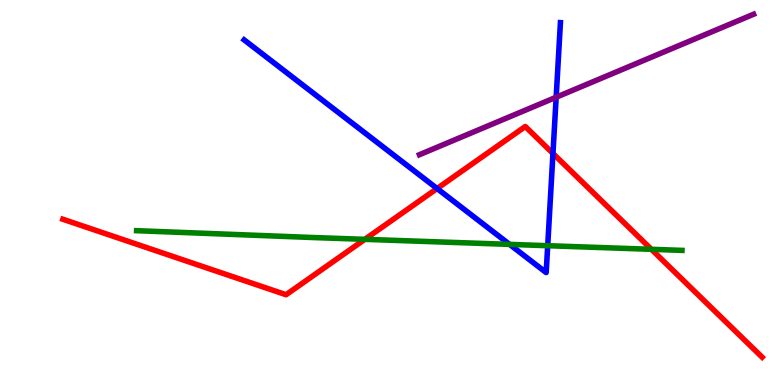[{'lines': ['blue', 'red'], 'intersections': [{'x': 5.64, 'y': 5.1}, {'x': 7.13, 'y': 6.01}]}, {'lines': ['green', 'red'], 'intersections': [{'x': 4.71, 'y': 3.78}, {'x': 8.4, 'y': 3.52}]}, {'lines': ['purple', 'red'], 'intersections': []}, {'lines': ['blue', 'green'], 'intersections': [{'x': 6.58, 'y': 3.65}, {'x': 7.07, 'y': 3.62}]}, {'lines': ['blue', 'purple'], 'intersections': [{'x': 7.18, 'y': 7.47}]}, {'lines': ['green', 'purple'], 'intersections': []}]